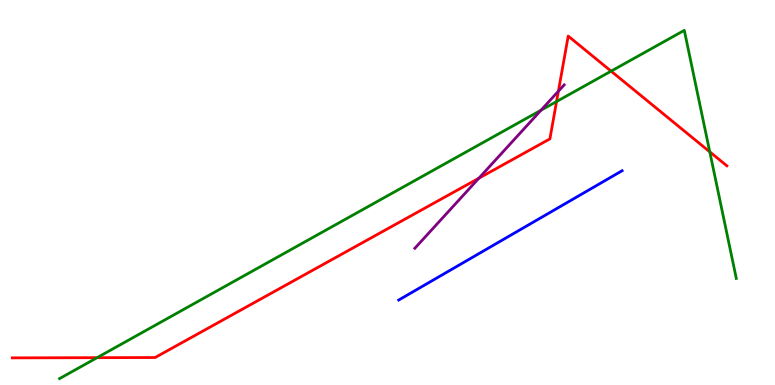[{'lines': ['blue', 'red'], 'intersections': []}, {'lines': ['green', 'red'], 'intersections': [{'x': 1.25, 'y': 0.71}, {'x': 7.18, 'y': 7.36}, {'x': 7.89, 'y': 8.15}, {'x': 9.16, 'y': 6.06}]}, {'lines': ['purple', 'red'], 'intersections': [{'x': 6.18, 'y': 5.37}, {'x': 7.2, 'y': 7.63}]}, {'lines': ['blue', 'green'], 'intersections': []}, {'lines': ['blue', 'purple'], 'intersections': []}, {'lines': ['green', 'purple'], 'intersections': [{'x': 6.98, 'y': 7.14}]}]